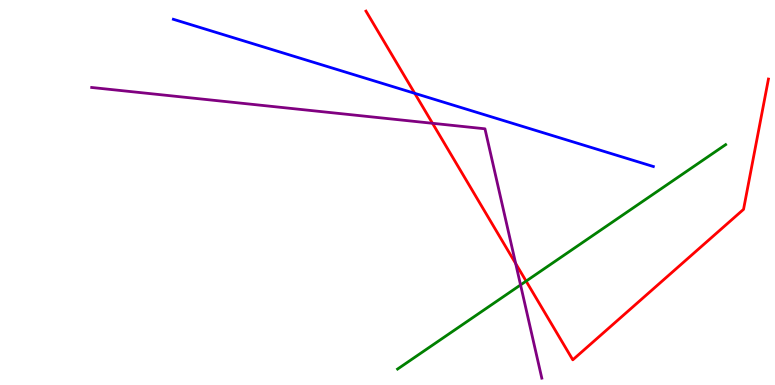[{'lines': ['blue', 'red'], 'intersections': [{'x': 5.35, 'y': 7.58}]}, {'lines': ['green', 'red'], 'intersections': [{'x': 6.79, 'y': 2.7}]}, {'lines': ['purple', 'red'], 'intersections': [{'x': 5.58, 'y': 6.8}, {'x': 6.65, 'y': 3.16}]}, {'lines': ['blue', 'green'], 'intersections': []}, {'lines': ['blue', 'purple'], 'intersections': []}, {'lines': ['green', 'purple'], 'intersections': [{'x': 6.72, 'y': 2.6}]}]